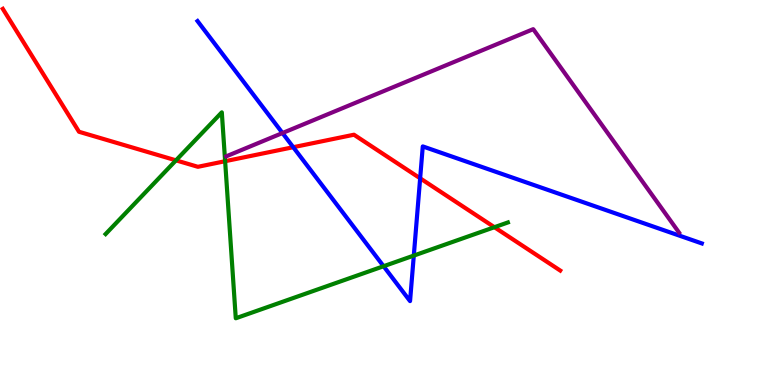[{'lines': ['blue', 'red'], 'intersections': [{'x': 3.78, 'y': 6.18}, {'x': 5.42, 'y': 5.37}]}, {'lines': ['green', 'red'], 'intersections': [{'x': 2.27, 'y': 5.84}, {'x': 2.9, 'y': 5.81}, {'x': 6.38, 'y': 4.1}]}, {'lines': ['purple', 'red'], 'intersections': []}, {'lines': ['blue', 'green'], 'intersections': [{'x': 4.95, 'y': 3.08}, {'x': 5.34, 'y': 3.36}]}, {'lines': ['blue', 'purple'], 'intersections': [{'x': 3.65, 'y': 6.54}]}, {'lines': ['green', 'purple'], 'intersections': []}]